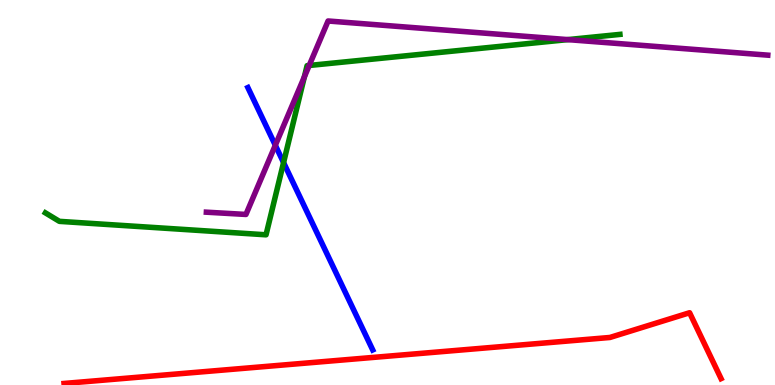[{'lines': ['blue', 'red'], 'intersections': []}, {'lines': ['green', 'red'], 'intersections': []}, {'lines': ['purple', 'red'], 'intersections': []}, {'lines': ['blue', 'green'], 'intersections': [{'x': 3.66, 'y': 5.78}]}, {'lines': ['blue', 'purple'], 'intersections': [{'x': 3.55, 'y': 6.23}]}, {'lines': ['green', 'purple'], 'intersections': [{'x': 3.93, 'y': 8.01}, {'x': 3.99, 'y': 8.3}, {'x': 7.33, 'y': 8.97}]}]